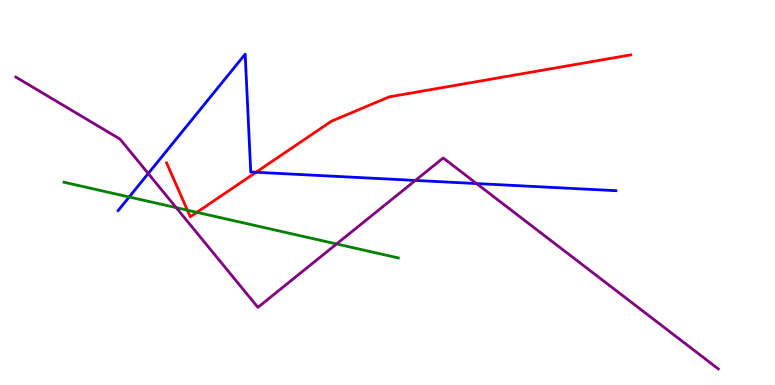[{'lines': ['blue', 'red'], 'intersections': [{'x': 3.3, 'y': 5.53}]}, {'lines': ['green', 'red'], 'intersections': [{'x': 2.42, 'y': 4.54}, {'x': 2.54, 'y': 4.49}]}, {'lines': ['purple', 'red'], 'intersections': []}, {'lines': ['blue', 'green'], 'intersections': [{'x': 1.67, 'y': 4.88}]}, {'lines': ['blue', 'purple'], 'intersections': [{'x': 1.91, 'y': 5.49}, {'x': 5.36, 'y': 5.31}, {'x': 6.15, 'y': 5.23}]}, {'lines': ['green', 'purple'], 'intersections': [{'x': 2.27, 'y': 4.61}, {'x': 4.34, 'y': 3.66}]}]